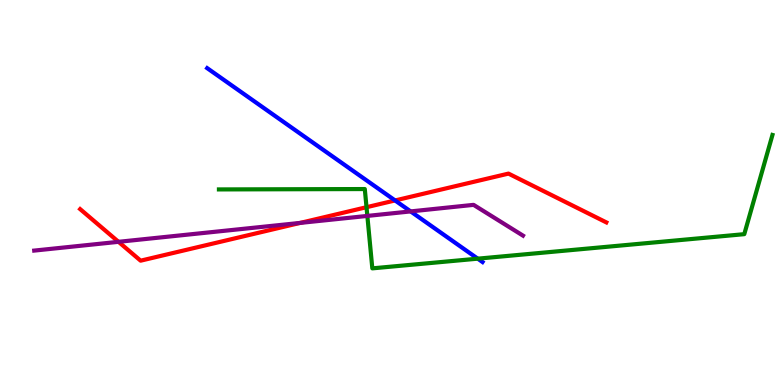[{'lines': ['blue', 'red'], 'intersections': [{'x': 5.1, 'y': 4.79}]}, {'lines': ['green', 'red'], 'intersections': [{'x': 4.73, 'y': 4.62}]}, {'lines': ['purple', 'red'], 'intersections': [{'x': 1.53, 'y': 3.72}, {'x': 3.87, 'y': 4.21}]}, {'lines': ['blue', 'green'], 'intersections': [{'x': 6.16, 'y': 3.28}]}, {'lines': ['blue', 'purple'], 'intersections': [{'x': 5.3, 'y': 4.51}]}, {'lines': ['green', 'purple'], 'intersections': [{'x': 4.74, 'y': 4.39}]}]